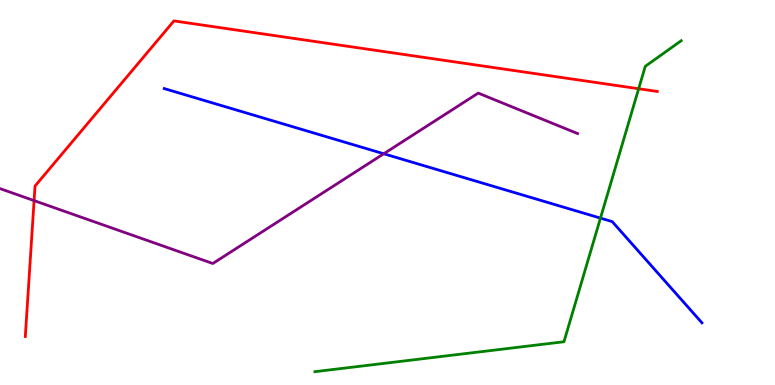[{'lines': ['blue', 'red'], 'intersections': []}, {'lines': ['green', 'red'], 'intersections': [{'x': 8.24, 'y': 7.7}]}, {'lines': ['purple', 'red'], 'intersections': [{'x': 0.44, 'y': 4.79}]}, {'lines': ['blue', 'green'], 'intersections': [{'x': 7.75, 'y': 4.33}]}, {'lines': ['blue', 'purple'], 'intersections': [{'x': 4.95, 'y': 6.01}]}, {'lines': ['green', 'purple'], 'intersections': []}]